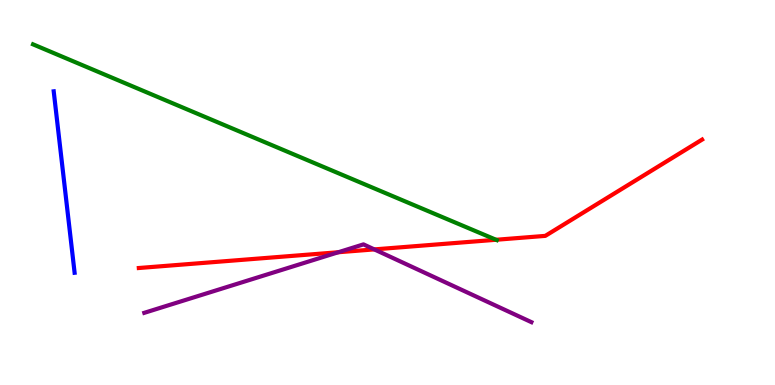[{'lines': ['blue', 'red'], 'intersections': []}, {'lines': ['green', 'red'], 'intersections': [{'x': 6.4, 'y': 3.77}]}, {'lines': ['purple', 'red'], 'intersections': [{'x': 4.37, 'y': 3.45}, {'x': 4.83, 'y': 3.52}]}, {'lines': ['blue', 'green'], 'intersections': []}, {'lines': ['blue', 'purple'], 'intersections': []}, {'lines': ['green', 'purple'], 'intersections': []}]